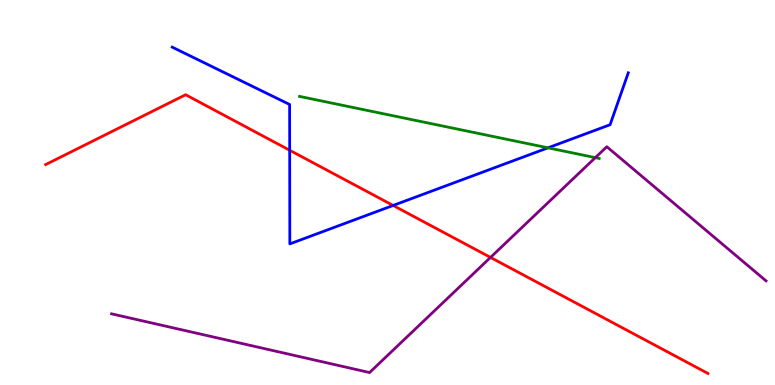[{'lines': ['blue', 'red'], 'intersections': [{'x': 3.74, 'y': 6.1}, {'x': 5.07, 'y': 4.66}]}, {'lines': ['green', 'red'], 'intersections': []}, {'lines': ['purple', 'red'], 'intersections': [{'x': 6.33, 'y': 3.31}]}, {'lines': ['blue', 'green'], 'intersections': [{'x': 7.07, 'y': 6.16}]}, {'lines': ['blue', 'purple'], 'intersections': []}, {'lines': ['green', 'purple'], 'intersections': [{'x': 7.68, 'y': 5.91}]}]